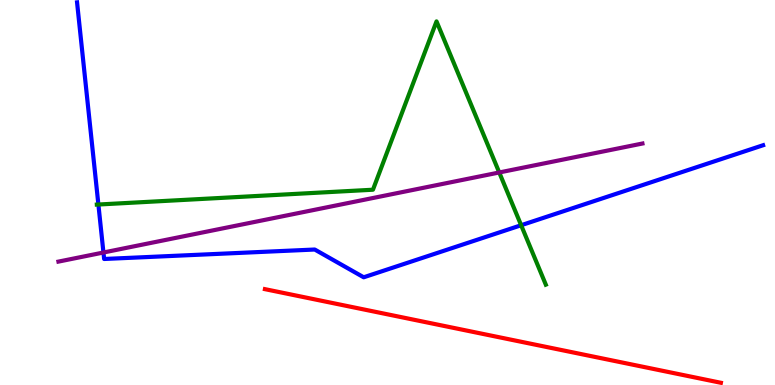[{'lines': ['blue', 'red'], 'intersections': []}, {'lines': ['green', 'red'], 'intersections': []}, {'lines': ['purple', 'red'], 'intersections': []}, {'lines': ['blue', 'green'], 'intersections': [{'x': 1.27, 'y': 4.69}, {'x': 6.72, 'y': 4.15}]}, {'lines': ['blue', 'purple'], 'intersections': [{'x': 1.33, 'y': 3.44}]}, {'lines': ['green', 'purple'], 'intersections': [{'x': 6.44, 'y': 5.52}]}]